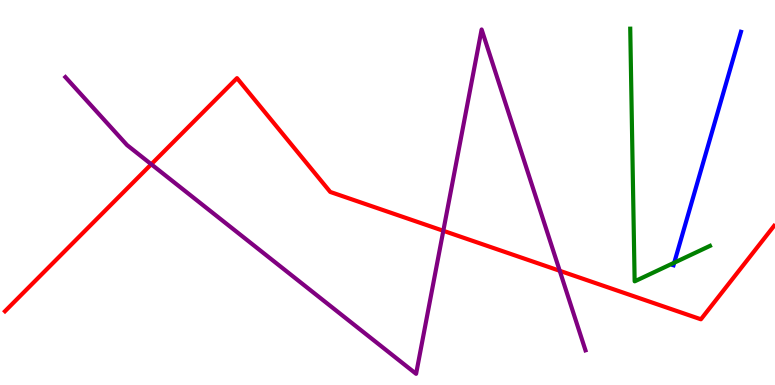[{'lines': ['blue', 'red'], 'intersections': []}, {'lines': ['green', 'red'], 'intersections': []}, {'lines': ['purple', 'red'], 'intersections': [{'x': 1.95, 'y': 5.73}, {'x': 5.72, 'y': 4.01}, {'x': 7.22, 'y': 2.97}]}, {'lines': ['blue', 'green'], 'intersections': [{'x': 8.7, 'y': 3.18}]}, {'lines': ['blue', 'purple'], 'intersections': []}, {'lines': ['green', 'purple'], 'intersections': []}]